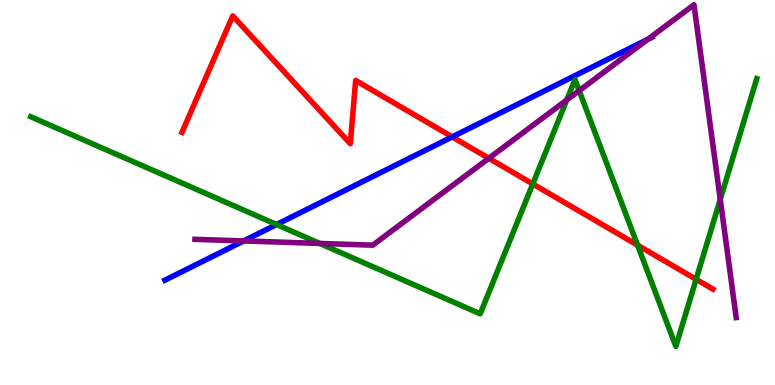[{'lines': ['blue', 'red'], 'intersections': [{'x': 5.84, 'y': 6.44}]}, {'lines': ['green', 'red'], 'intersections': [{'x': 6.87, 'y': 5.22}, {'x': 8.23, 'y': 3.63}, {'x': 8.98, 'y': 2.74}]}, {'lines': ['purple', 'red'], 'intersections': [{'x': 6.31, 'y': 5.89}]}, {'lines': ['blue', 'green'], 'intersections': [{'x': 3.57, 'y': 4.17}]}, {'lines': ['blue', 'purple'], 'intersections': [{'x': 3.14, 'y': 3.74}, {'x': 8.36, 'y': 8.98}]}, {'lines': ['green', 'purple'], 'intersections': [{'x': 4.13, 'y': 3.68}, {'x': 7.31, 'y': 7.4}, {'x': 7.47, 'y': 7.64}, {'x': 9.29, 'y': 4.82}]}]